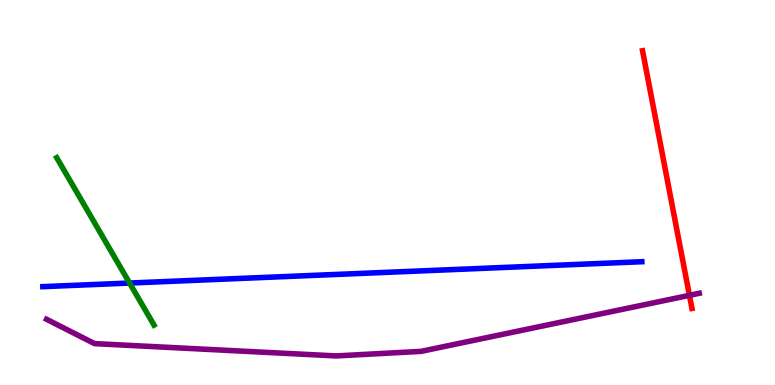[{'lines': ['blue', 'red'], 'intersections': []}, {'lines': ['green', 'red'], 'intersections': []}, {'lines': ['purple', 'red'], 'intersections': [{'x': 8.9, 'y': 2.33}]}, {'lines': ['blue', 'green'], 'intersections': [{'x': 1.67, 'y': 2.65}]}, {'lines': ['blue', 'purple'], 'intersections': []}, {'lines': ['green', 'purple'], 'intersections': []}]